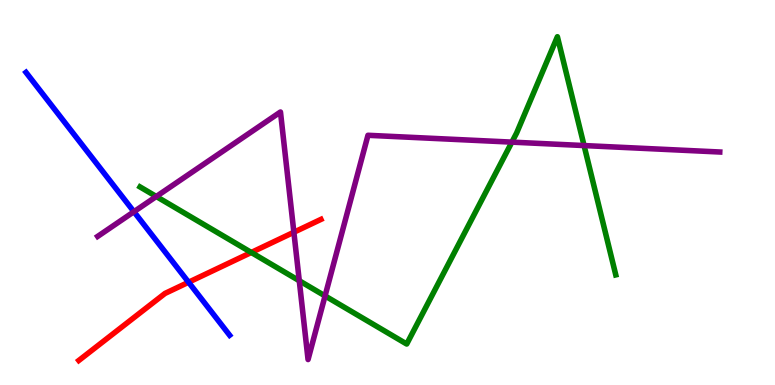[{'lines': ['blue', 'red'], 'intersections': [{'x': 2.43, 'y': 2.67}]}, {'lines': ['green', 'red'], 'intersections': [{'x': 3.24, 'y': 3.44}]}, {'lines': ['purple', 'red'], 'intersections': [{'x': 3.79, 'y': 3.97}]}, {'lines': ['blue', 'green'], 'intersections': []}, {'lines': ['blue', 'purple'], 'intersections': [{'x': 1.73, 'y': 4.5}]}, {'lines': ['green', 'purple'], 'intersections': [{'x': 2.02, 'y': 4.9}, {'x': 3.86, 'y': 2.71}, {'x': 4.19, 'y': 2.31}, {'x': 6.6, 'y': 6.31}, {'x': 7.54, 'y': 6.22}]}]